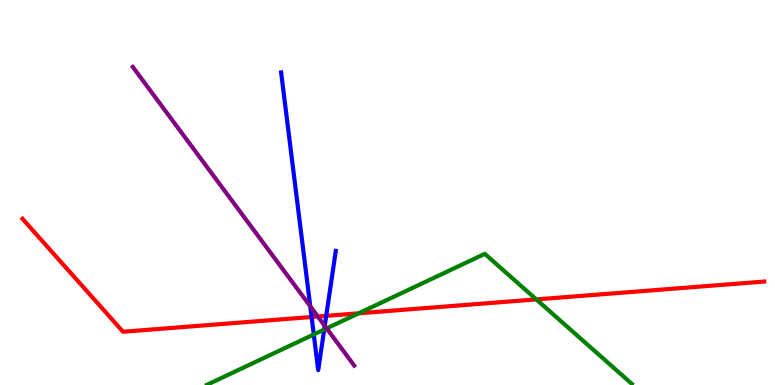[{'lines': ['blue', 'red'], 'intersections': [{'x': 4.02, 'y': 1.77}, {'x': 4.21, 'y': 1.8}]}, {'lines': ['green', 'red'], 'intersections': [{'x': 4.63, 'y': 1.86}, {'x': 6.92, 'y': 2.22}]}, {'lines': ['purple', 'red'], 'intersections': [{'x': 4.1, 'y': 1.78}]}, {'lines': ['blue', 'green'], 'intersections': [{'x': 4.05, 'y': 1.31}, {'x': 4.18, 'y': 1.44}]}, {'lines': ['blue', 'purple'], 'intersections': [{'x': 4.0, 'y': 2.05}, {'x': 4.19, 'y': 1.54}]}, {'lines': ['green', 'purple'], 'intersections': [{'x': 4.21, 'y': 1.47}]}]